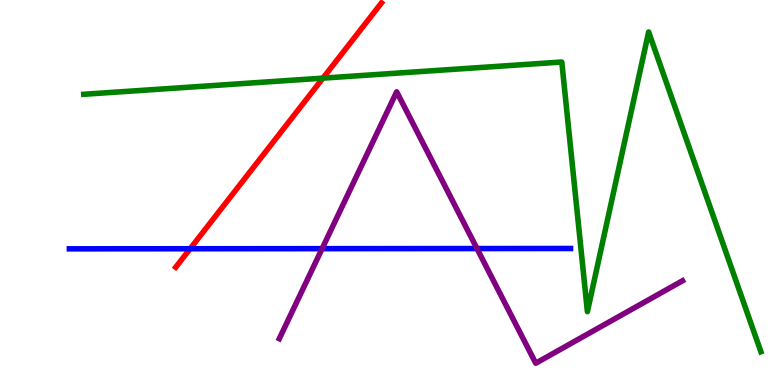[{'lines': ['blue', 'red'], 'intersections': [{'x': 2.45, 'y': 3.54}]}, {'lines': ['green', 'red'], 'intersections': [{'x': 4.17, 'y': 7.97}]}, {'lines': ['purple', 'red'], 'intersections': []}, {'lines': ['blue', 'green'], 'intersections': []}, {'lines': ['blue', 'purple'], 'intersections': [{'x': 4.16, 'y': 3.54}, {'x': 6.15, 'y': 3.54}]}, {'lines': ['green', 'purple'], 'intersections': []}]